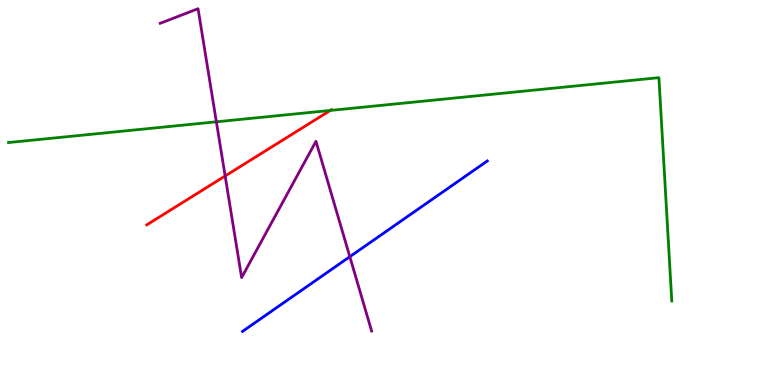[{'lines': ['blue', 'red'], 'intersections': []}, {'lines': ['green', 'red'], 'intersections': [{'x': 4.26, 'y': 7.13}]}, {'lines': ['purple', 'red'], 'intersections': [{'x': 2.91, 'y': 5.43}]}, {'lines': ['blue', 'green'], 'intersections': []}, {'lines': ['blue', 'purple'], 'intersections': [{'x': 4.51, 'y': 3.33}]}, {'lines': ['green', 'purple'], 'intersections': [{'x': 2.79, 'y': 6.84}]}]